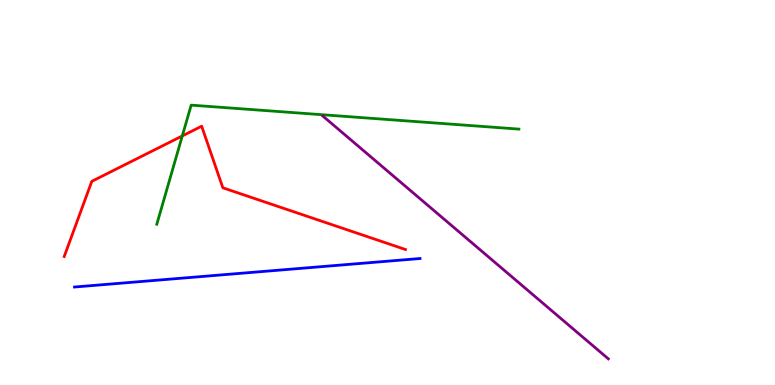[{'lines': ['blue', 'red'], 'intersections': []}, {'lines': ['green', 'red'], 'intersections': [{'x': 2.35, 'y': 6.47}]}, {'lines': ['purple', 'red'], 'intersections': []}, {'lines': ['blue', 'green'], 'intersections': []}, {'lines': ['blue', 'purple'], 'intersections': []}, {'lines': ['green', 'purple'], 'intersections': []}]